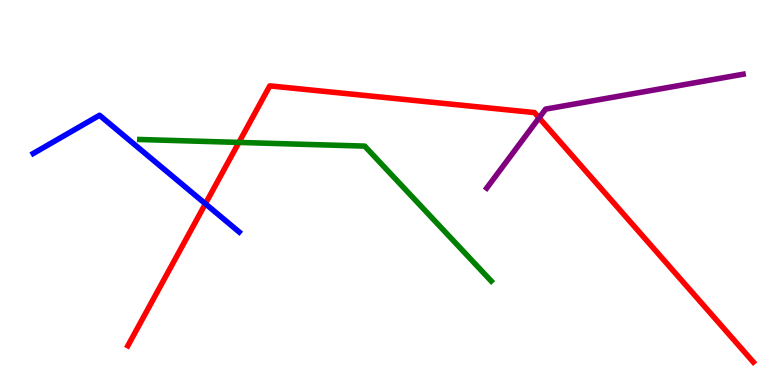[{'lines': ['blue', 'red'], 'intersections': [{'x': 2.65, 'y': 4.71}]}, {'lines': ['green', 'red'], 'intersections': [{'x': 3.08, 'y': 6.3}]}, {'lines': ['purple', 'red'], 'intersections': [{'x': 6.96, 'y': 6.94}]}, {'lines': ['blue', 'green'], 'intersections': []}, {'lines': ['blue', 'purple'], 'intersections': []}, {'lines': ['green', 'purple'], 'intersections': []}]